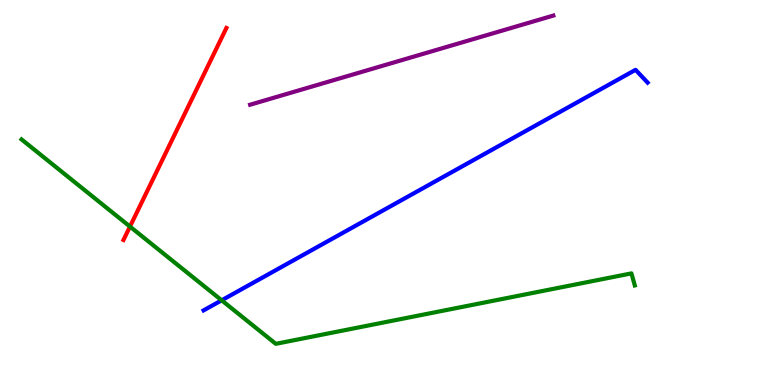[{'lines': ['blue', 'red'], 'intersections': []}, {'lines': ['green', 'red'], 'intersections': [{'x': 1.68, 'y': 4.11}]}, {'lines': ['purple', 'red'], 'intersections': []}, {'lines': ['blue', 'green'], 'intersections': [{'x': 2.86, 'y': 2.2}]}, {'lines': ['blue', 'purple'], 'intersections': []}, {'lines': ['green', 'purple'], 'intersections': []}]